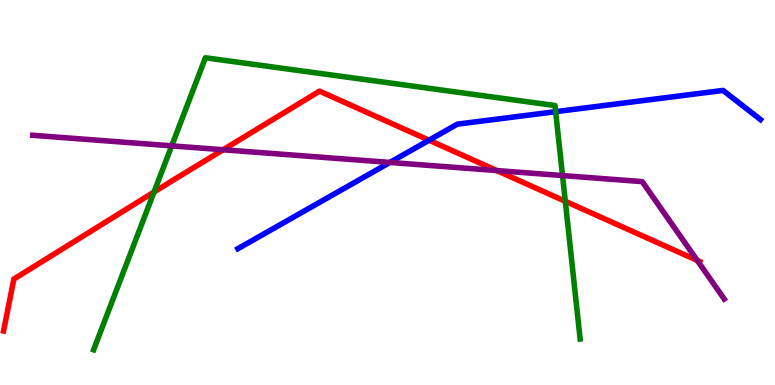[{'lines': ['blue', 'red'], 'intersections': [{'x': 5.54, 'y': 6.36}]}, {'lines': ['green', 'red'], 'intersections': [{'x': 1.99, 'y': 5.01}, {'x': 7.29, 'y': 4.77}]}, {'lines': ['purple', 'red'], 'intersections': [{'x': 2.88, 'y': 6.11}, {'x': 6.41, 'y': 5.57}, {'x': 9.0, 'y': 3.24}]}, {'lines': ['blue', 'green'], 'intersections': [{'x': 7.17, 'y': 7.1}]}, {'lines': ['blue', 'purple'], 'intersections': [{'x': 5.03, 'y': 5.78}]}, {'lines': ['green', 'purple'], 'intersections': [{'x': 2.22, 'y': 6.21}, {'x': 7.26, 'y': 5.44}]}]